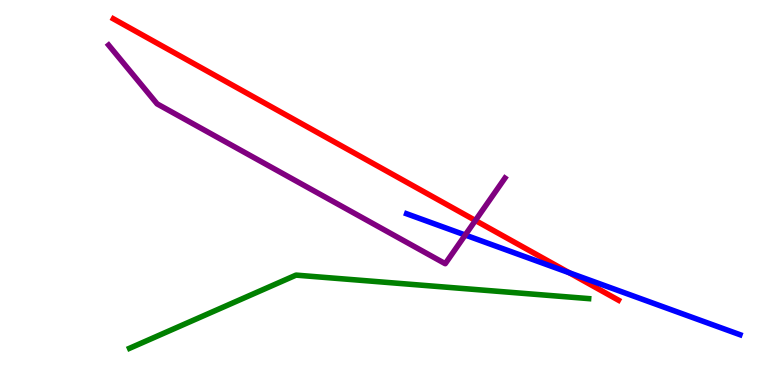[{'lines': ['blue', 'red'], 'intersections': [{'x': 7.34, 'y': 2.92}]}, {'lines': ['green', 'red'], 'intersections': []}, {'lines': ['purple', 'red'], 'intersections': [{'x': 6.13, 'y': 4.27}]}, {'lines': ['blue', 'green'], 'intersections': []}, {'lines': ['blue', 'purple'], 'intersections': [{'x': 6.0, 'y': 3.9}]}, {'lines': ['green', 'purple'], 'intersections': []}]